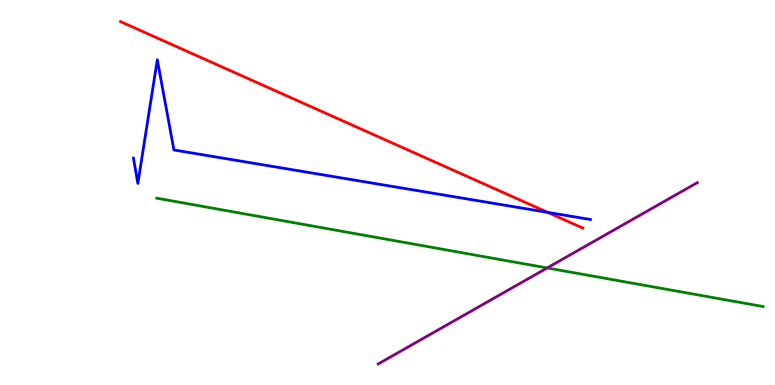[{'lines': ['blue', 'red'], 'intersections': [{'x': 7.07, 'y': 4.48}]}, {'lines': ['green', 'red'], 'intersections': []}, {'lines': ['purple', 'red'], 'intersections': []}, {'lines': ['blue', 'green'], 'intersections': []}, {'lines': ['blue', 'purple'], 'intersections': []}, {'lines': ['green', 'purple'], 'intersections': [{'x': 7.06, 'y': 3.04}]}]